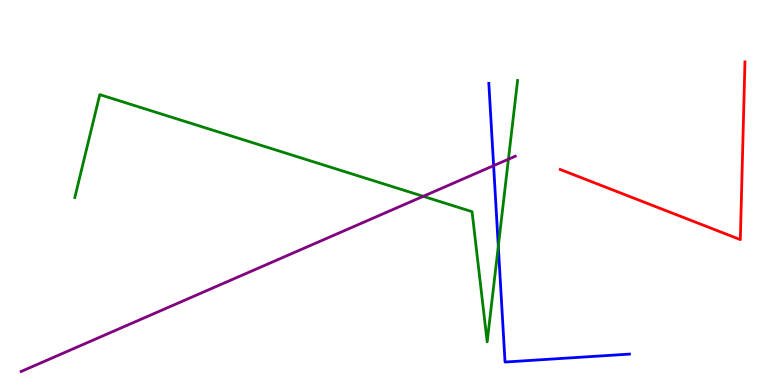[{'lines': ['blue', 'red'], 'intersections': []}, {'lines': ['green', 'red'], 'intersections': []}, {'lines': ['purple', 'red'], 'intersections': []}, {'lines': ['blue', 'green'], 'intersections': [{'x': 6.43, 'y': 3.6}]}, {'lines': ['blue', 'purple'], 'intersections': [{'x': 6.37, 'y': 5.7}]}, {'lines': ['green', 'purple'], 'intersections': [{'x': 5.46, 'y': 4.9}, {'x': 6.56, 'y': 5.86}]}]